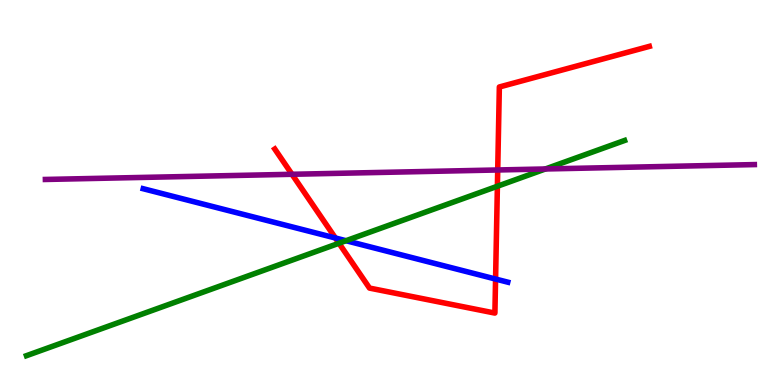[{'lines': ['blue', 'red'], 'intersections': [{'x': 4.33, 'y': 3.82}, {'x': 6.39, 'y': 2.75}]}, {'lines': ['green', 'red'], 'intersections': [{'x': 4.37, 'y': 3.68}, {'x': 6.42, 'y': 5.16}]}, {'lines': ['purple', 'red'], 'intersections': [{'x': 3.77, 'y': 5.47}, {'x': 6.42, 'y': 5.59}]}, {'lines': ['blue', 'green'], 'intersections': [{'x': 4.46, 'y': 3.75}]}, {'lines': ['blue', 'purple'], 'intersections': []}, {'lines': ['green', 'purple'], 'intersections': [{'x': 7.04, 'y': 5.61}]}]